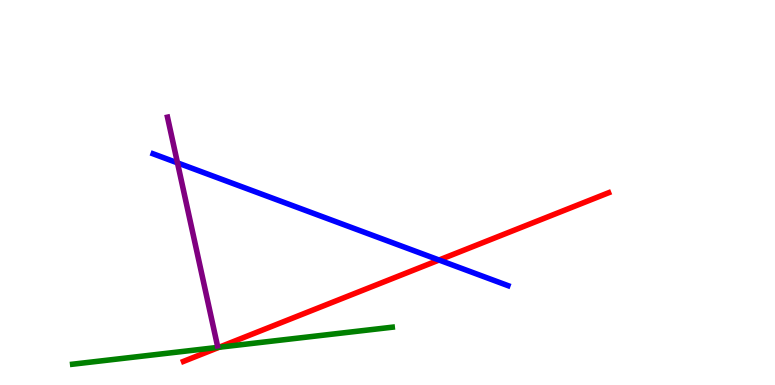[{'lines': ['blue', 'red'], 'intersections': [{'x': 5.67, 'y': 3.25}]}, {'lines': ['green', 'red'], 'intersections': [{'x': 2.83, 'y': 0.981}]}, {'lines': ['purple', 'red'], 'intersections': []}, {'lines': ['blue', 'green'], 'intersections': []}, {'lines': ['blue', 'purple'], 'intersections': [{'x': 2.29, 'y': 5.77}]}, {'lines': ['green', 'purple'], 'intersections': []}]